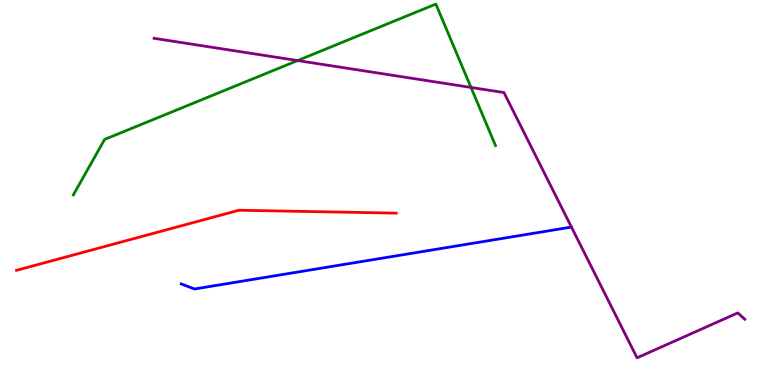[{'lines': ['blue', 'red'], 'intersections': []}, {'lines': ['green', 'red'], 'intersections': []}, {'lines': ['purple', 'red'], 'intersections': []}, {'lines': ['blue', 'green'], 'intersections': []}, {'lines': ['blue', 'purple'], 'intersections': []}, {'lines': ['green', 'purple'], 'intersections': [{'x': 3.84, 'y': 8.43}, {'x': 6.08, 'y': 7.73}]}]